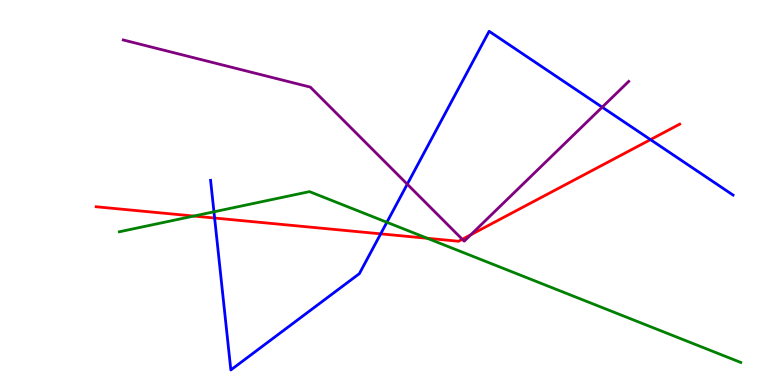[{'lines': ['blue', 'red'], 'intersections': [{'x': 2.77, 'y': 4.34}, {'x': 4.91, 'y': 3.93}, {'x': 8.39, 'y': 6.37}]}, {'lines': ['green', 'red'], 'intersections': [{'x': 2.5, 'y': 4.39}, {'x': 5.51, 'y': 3.81}]}, {'lines': ['purple', 'red'], 'intersections': [{'x': 5.96, 'y': 3.79}, {'x': 6.08, 'y': 3.9}]}, {'lines': ['blue', 'green'], 'intersections': [{'x': 2.76, 'y': 4.5}, {'x': 4.99, 'y': 4.23}]}, {'lines': ['blue', 'purple'], 'intersections': [{'x': 5.26, 'y': 5.22}, {'x': 7.77, 'y': 7.22}]}, {'lines': ['green', 'purple'], 'intersections': []}]